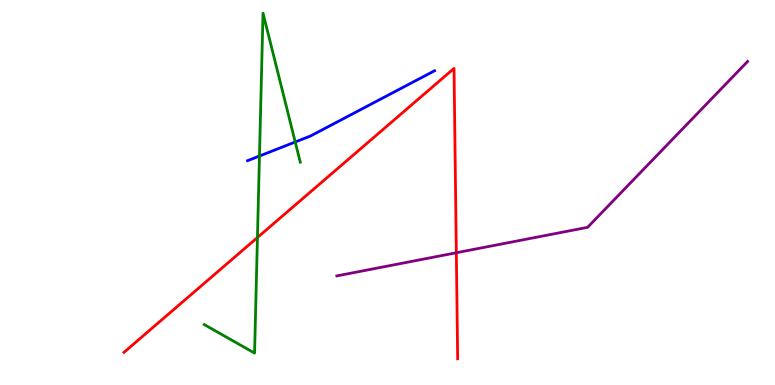[{'lines': ['blue', 'red'], 'intersections': []}, {'lines': ['green', 'red'], 'intersections': [{'x': 3.32, 'y': 3.83}]}, {'lines': ['purple', 'red'], 'intersections': [{'x': 5.89, 'y': 3.44}]}, {'lines': ['blue', 'green'], 'intersections': [{'x': 3.35, 'y': 5.95}, {'x': 3.81, 'y': 6.31}]}, {'lines': ['blue', 'purple'], 'intersections': []}, {'lines': ['green', 'purple'], 'intersections': []}]